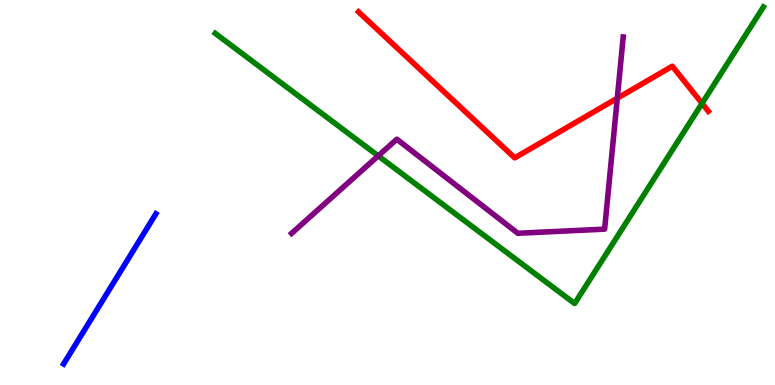[{'lines': ['blue', 'red'], 'intersections': []}, {'lines': ['green', 'red'], 'intersections': [{'x': 9.06, 'y': 7.31}]}, {'lines': ['purple', 'red'], 'intersections': [{'x': 7.96, 'y': 7.45}]}, {'lines': ['blue', 'green'], 'intersections': []}, {'lines': ['blue', 'purple'], 'intersections': []}, {'lines': ['green', 'purple'], 'intersections': [{'x': 4.88, 'y': 5.95}]}]